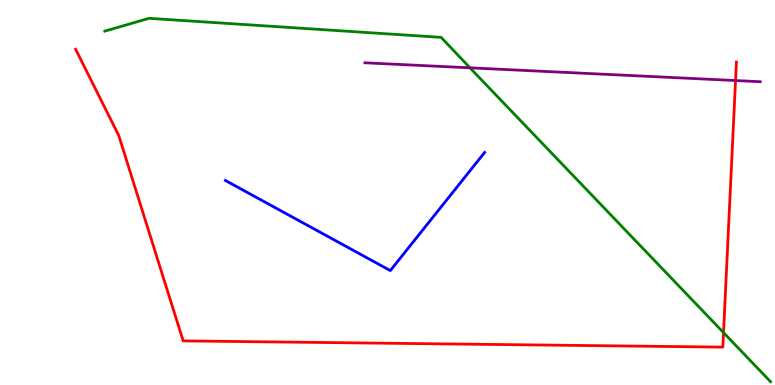[{'lines': ['blue', 'red'], 'intersections': []}, {'lines': ['green', 'red'], 'intersections': [{'x': 9.34, 'y': 1.36}]}, {'lines': ['purple', 'red'], 'intersections': [{'x': 9.49, 'y': 7.91}]}, {'lines': ['blue', 'green'], 'intersections': []}, {'lines': ['blue', 'purple'], 'intersections': []}, {'lines': ['green', 'purple'], 'intersections': [{'x': 6.06, 'y': 8.24}]}]